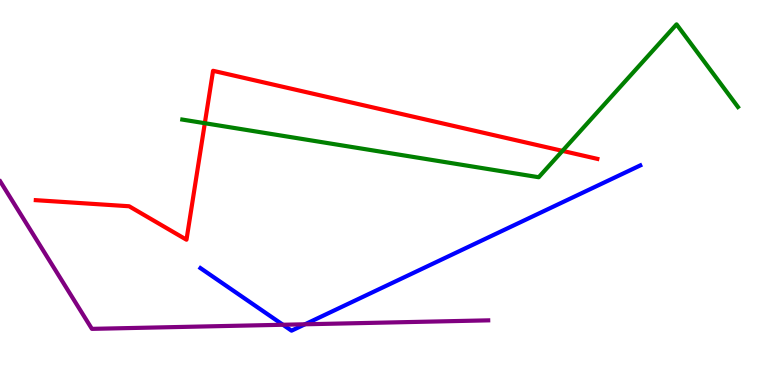[{'lines': ['blue', 'red'], 'intersections': []}, {'lines': ['green', 'red'], 'intersections': [{'x': 2.64, 'y': 6.8}, {'x': 7.26, 'y': 6.08}]}, {'lines': ['purple', 'red'], 'intersections': []}, {'lines': ['blue', 'green'], 'intersections': []}, {'lines': ['blue', 'purple'], 'intersections': [{'x': 3.65, 'y': 1.56}, {'x': 3.94, 'y': 1.58}]}, {'lines': ['green', 'purple'], 'intersections': []}]